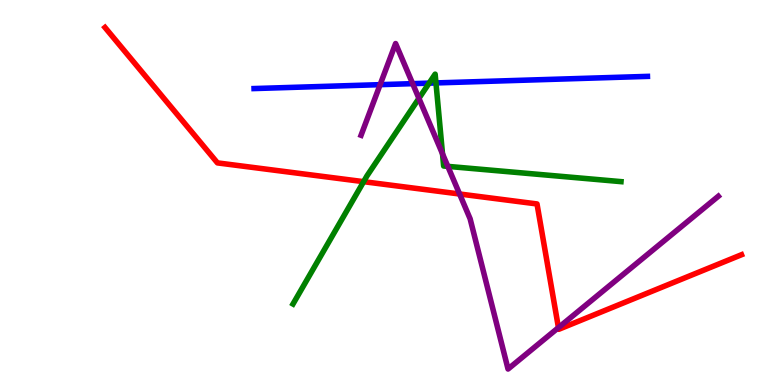[{'lines': ['blue', 'red'], 'intersections': []}, {'lines': ['green', 'red'], 'intersections': [{'x': 4.69, 'y': 5.28}]}, {'lines': ['purple', 'red'], 'intersections': [{'x': 5.93, 'y': 4.96}, {'x': 7.21, 'y': 1.49}]}, {'lines': ['blue', 'green'], 'intersections': [{'x': 5.54, 'y': 7.84}, {'x': 5.63, 'y': 7.85}]}, {'lines': ['blue', 'purple'], 'intersections': [{'x': 4.9, 'y': 7.8}, {'x': 5.32, 'y': 7.83}]}, {'lines': ['green', 'purple'], 'intersections': [{'x': 5.41, 'y': 7.45}, {'x': 5.71, 'y': 6.0}, {'x': 5.78, 'y': 5.68}]}]